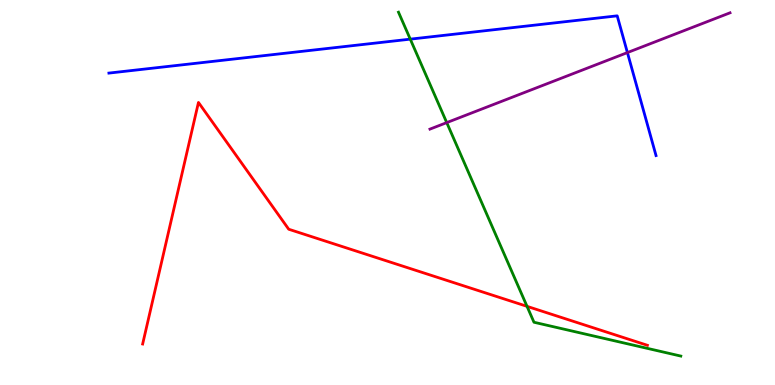[{'lines': ['blue', 'red'], 'intersections': []}, {'lines': ['green', 'red'], 'intersections': [{'x': 6.8, 'y': 2.04}]}, {'lines': ['purple', 'red'], 'intersections': []}, {'lines': ['blue', 'green'], 'intersections': [{'x': 5.29, 'y': 8.98}]}, {'lines': ['blue', 'purple'], 'intersections': [{'x': 8.1, 'y': 8.63}]}, {'lines': ['green', 'purple'], 'intersections': [{'x': 5.76, 'y': 6.82}]}]